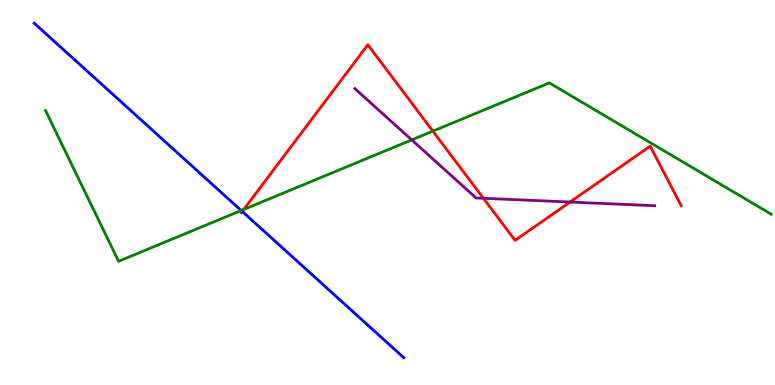[{'lines': ['blue', 'red'], 'intersections': [{'x': 3.13, 'y': 4.51}]}, {'lines': ['green', 'red'], 'intersections': [{'x': 3.15, 'y': 4.56}, {'x': 5.59, 'y': 6.59}]}, {'lines': ['purple', 'red'], 'intersections': [{'x': 6.24, 'y': 4.85}, {'x': 7.36, 'y': 4.75}]}, {'lines': ['blue', 'green'], 'intersections': [{'x': 3.11, 'y': 4.53}]}, {'lines': ['blue', 'purple'], 'intersections': []}, {'lines': ['green', 'purple'], 'intersections': [{'x': 5.31, 'y': 6.37}]}]